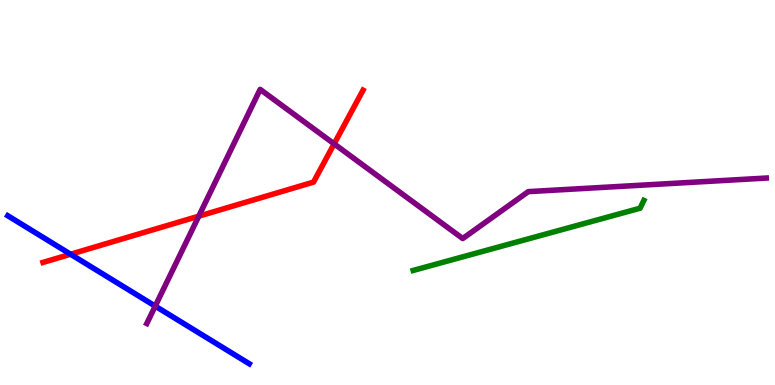[{'lines': ['blue', 'red'], 'intersections': [{'x': 0.911, 'y': 3.4}]}, {'lines': ['green', 'red'], 'intersections': []}, {'lines': ['purple', 'red'], 'intersections': [{'x': 2.56, 'y': 4.38}, {'x': 4.31, 'y': 6.26}]}, {'lines': ['blue', 'green'], 'intersections': []}, {'lines': ['blue', 'purple'], 'intersections': [{'x': 2.0, 'y': 2.05}]}, {'lines': ['green', 'purple'], 'intersections': []}]